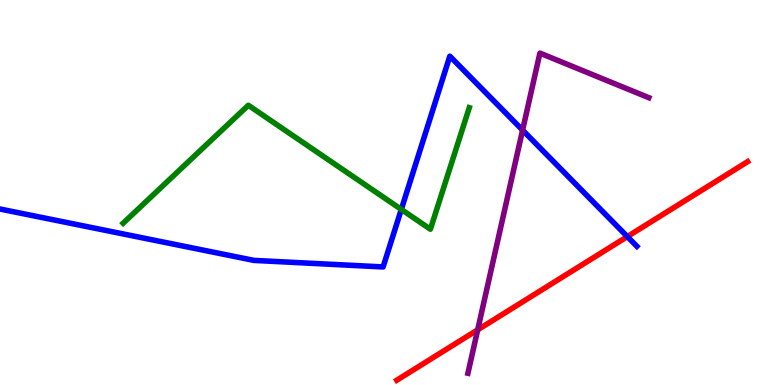[{'lines': ['blue', 'red'], 'intersections': [{'x': 8.09, 'y': 3.85}]}, {'lines': ['green', 'red'], 'intersections': []}, {'lines': ['purple', 'red'], 'intersections': [{'x': 6.16, 'y': 1.43}]}, {'lines': ['blue', 'green'], 'intersections': [{'x': 5.18, 'y': 4.56}]}, {'lines': ['blue', 'purple'], 'intersections': [{'x': 6.74, 'y': 6.62}]}, {'lines': ['green', 'purple'], 'intersections': []}]